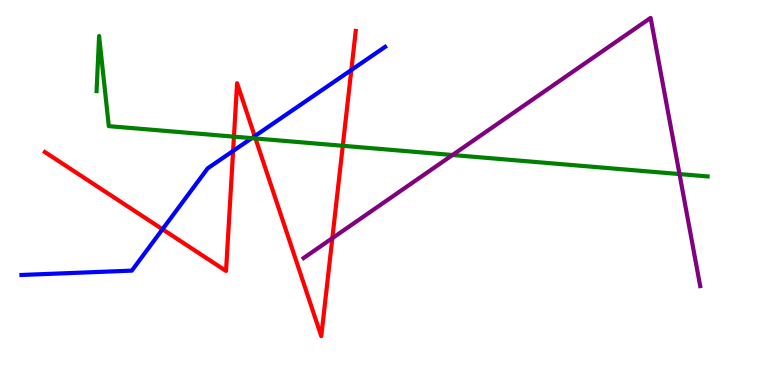[{'lines': ['blue', 'red'], 'intersections': [{'x': 2.1, 'y': 4.05}, {'x': 3.01, 'y': 6.08}, {'x': 3.29, 'y': 6.46}, {'x': 4.53, 'y': 8.18}]}, {'lines': ['green', 'red'], 'intersections': [{'x': 3.02, 'y': 6.45}, {'x': 3.3, 'y': 6.4}, {'x': 4.42, 'y': 6.21}]}, {'lines': ['purple', 'red'], 'intersections': [{'x': 4.29, 'y': 3.81}]}, {'lines': ['blue', 'green'], 'intersections': [{'x': 3.25, 'y': 6.41}]}, {'lines': ['blue', 'purple'], 'intersections': []}, {'lines': ['green', 'purple'], 'intersections': [{'x': 5.84, 'y': 5.97}, {'x': 8.77, 'y': 5.48}]}]